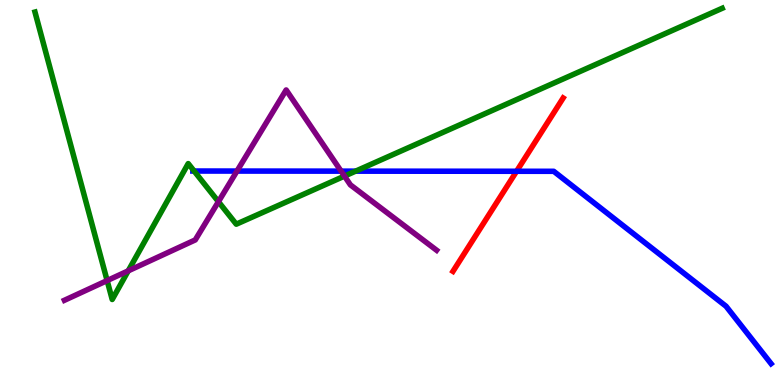[{'lines': ['blue', 'red'], 'intersections': [{'x': 6.67, 'y': 5.55}]}, {'lines': ['green', 'red'], 'intersections': []}, {'lines': ['purple', 'red'], 'intersections': []}, {'lines': ['blue', 'green'], 'intersections': [{'x': 2.5, 'y': 5.56}, {'x': 4.59, 'y': 5.55}]}, {'lines': ['blue', 'purple'], 'intersections': [{'x': 3.06, 'y': 5.56}, {'x': 4.4, 'y': 5.55}]}, {'lines': ['green', 'purple'], 'intersections': [{'x': 1.38, 'y': 2.71}, {'x': 1.65, 'y': 2.96}, {'x': 2.82, 'y': 4.76}, {'x': 4.44, 'y': 5.43}]}]